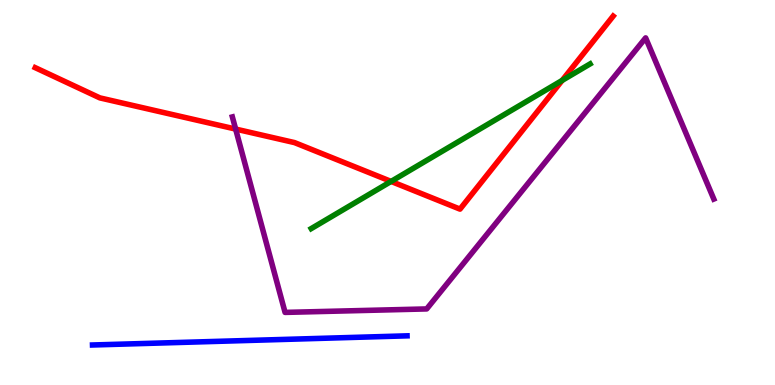[{'lines': ['blue', 'red'], 'intersections': []}, {'lines': ['green', 'red'], 'intersections': [{'x': 5.05, 'y': 5.29}, {'x': 7.25, 'y': 7.91}]}, {'lines': ['purple', 'red'], 'intersections': [{'x': 3.04, 'y': 6.65}]}, {'lines': ['blue', 'green'], 'intersections': []}, {'lines': ['blue', 'purple'], 'intersections': []}, {'lines': ['green', 'purple'], 'intersections': []}]